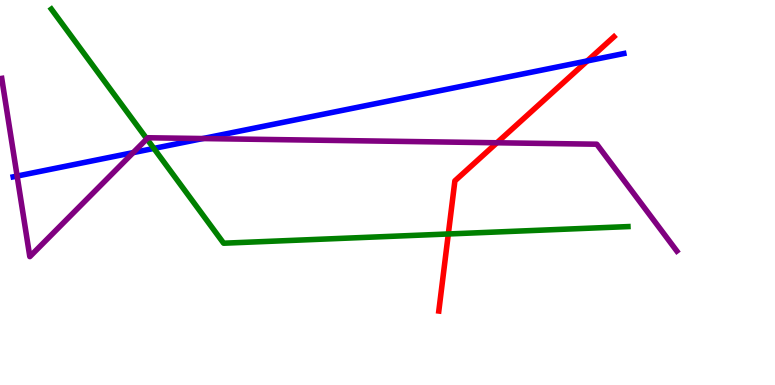[{'lines': ['blue', 'red'], 'intersections': [{'x': 7.58, 'y': 8.42}]}, {'lines': ['green', 'red'], 'intersections': [{'x': 5.78, 'y': 3.92}]}, {'lines': ['purple', 'red'], 'intersections': [{'x': 6.41, 'y': 6.29}]}, {'lines': ['blue', 'green'], 'intersections': [{'x': 1.99, 'y': 6.14}]}, {'lines': ['blue', 'purple'], 'intersections': [{'x': 0.221, 'y': 5.43}, {'x': 1.72, 'y': 6.04}, {'x': 2.62, 'y': 6.4}]}, {'lines': ['green', 'purple'], 'intersections': [{'x': 1.89, 'y': 6.39}]}]